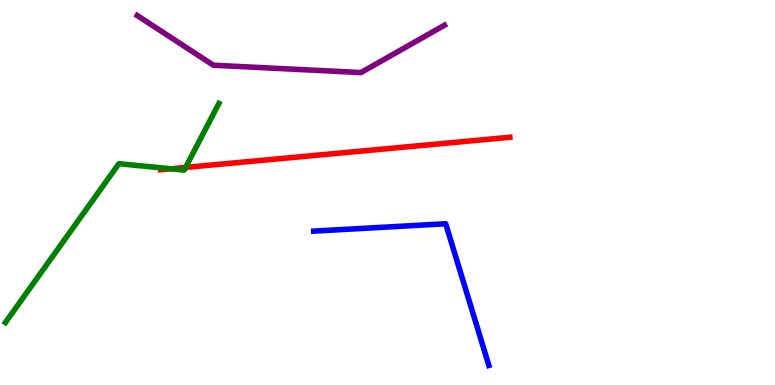[{'lines': ['blue', 'red'], 'intersections': []}, {'lines': ['green', 'red'], 'intersections': [{'x': 2.21, 'y': 5.62}, {'x': 2.39, 'y': 5.65}]}, {'lines': ['purple', 'red'], 'intersections': []}, {'lines': ['blue', 'green'], 'intersections': []}, {'lines': ['blue', 'purple'], 'intersections': []}, {'lines': ['green', 'purple'], 'intersections': []}]